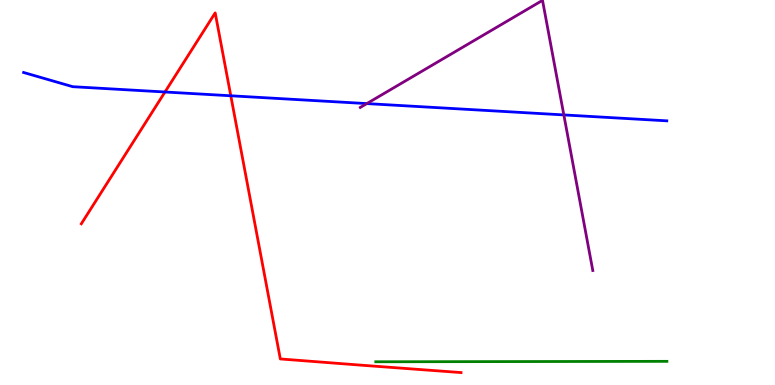[{'lines': ['blue', 'red'], 'intersections': [{'x': 2.13, 'y': 7.61}, {'x': 2.98, 'y': 7.51}]}, {'lines': ['green', 'red'], 'intersections': []}, {'lines': ['purple', 'red'], 'intersections': []}, {'lines': ['blue', 'green'], 'intersections': []}, {'lines': ['blue', 'purple'], 'intersections': [{'x': 4.73, 'y': 7.31}, {'x': 7.28, 'y': 7.02}]}, {'lines': ['green', 'purple'], 'intersections': []}]